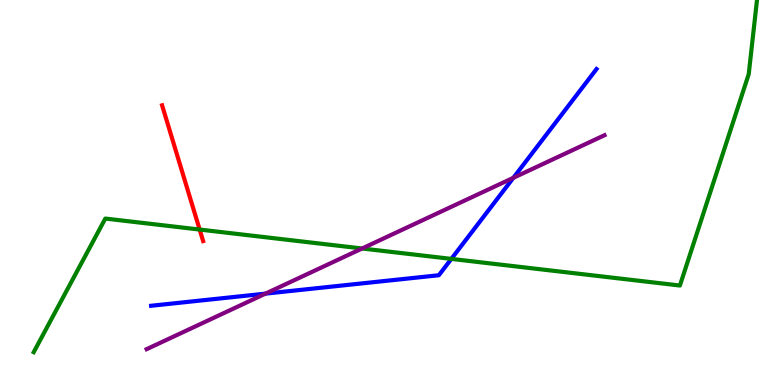[{'lines': ['blue', 'red'], 'intersections': []}, {'lines': ['green', 'red'], 'intersections': [{'x': 2.58, 'y': 4.04}]}, {'lines': ['purple', 'red'], 'intersections': []}, {'lines': ['blue', 'green'], 'intersections': [{'x': 5.82, 'y': 3.28}]}, {'lines': ['blue', 'purple'], 'intersections': [{'x': 3.43, 'y': 2.37}, {'x': 6.62, 'y': 5.38}]}, {'lines': ['green', 'purple'], 'intersections': [{'x': 4.67, 'y': 3.55}]}]